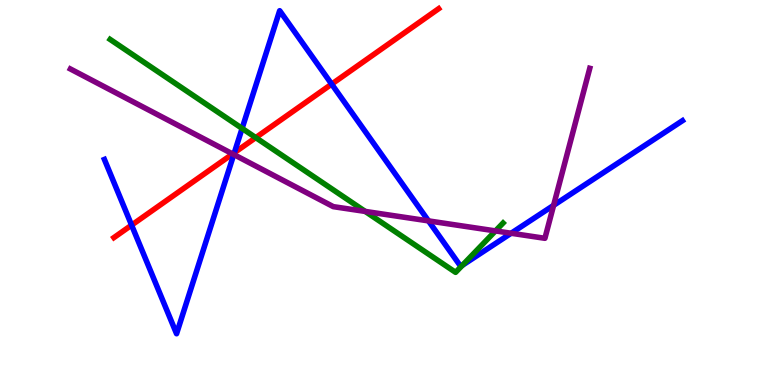[{'lines': ['blue', 'red'], 'intersections': [{'x': 1.7, 'y': 4.15}, {'x': 3.02, 'y': 6.03}, {'x': 4.28, 'y': 7.82}]}, {'lines': ['green', 'red'], 'intersections': [{'x': 3.3, 'y': 6.43}]}, {'lines': ['purple', 'red'], 'intersections': [{'x': 3.0, 'y': 6.0}]}, {'lines': ['blue', 'green'], 'intersections': [{'x': 3.12, 'y': 6.66}, {'x': 5.97, 'y': 3.11}]}, {'lines': ['blue', 'purple'], 'intersections': [{'x': 3.02, 'y': 5.99}, {'x': 5.53, 'y': 4.26}, {'x': 6.6, 'y': 3.94}, {'x': 7.14, 'y': 4.67}]}, {'lines': ['green', 'purple'], 'intersections': [{'x': 4.71, 'y': 4.51}, {'x': 6.39, 'y': 4.0}]}]